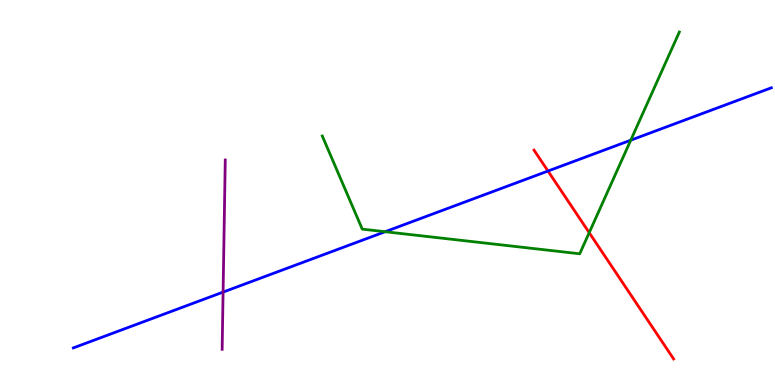[{'lines': ['blue', 'red'], 'intersections': [{'x': 7.07, 'y': 5.56}]}, {'lines': ['green', 'red'], 'intersections': [{'x': 7.6, 'y': 3.96}]}, {'lines': ['purple', 'red'], 'intersections': []}, {'lines': ['blue', 'green'], 'intersections': [{'x': 4.97, 'y': 3.98}, {'x': 8.14, 'y': 6.36}]}, {'lines': ['blue', 'purple'], 'intersections': [{'x': 2.88, 'y': 2.41}]}, {'lines': ['green', 'purple'], 'intersections': []}]